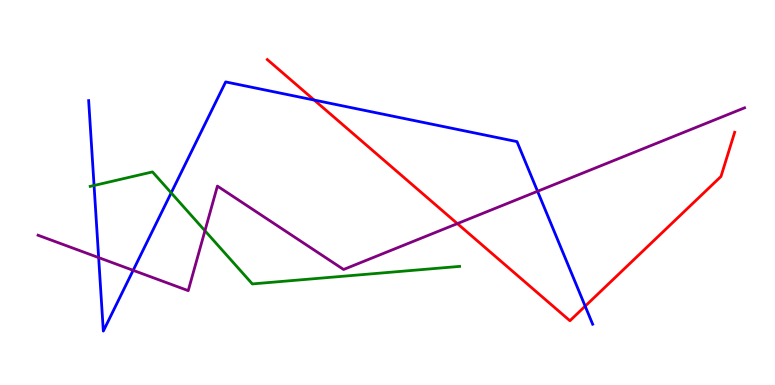[{'lines': ['blue', 'red'], 'intersections': [{'x': 4.05, 'y': 7.4}, {'x': 7.55, 'y': 2.05}]}, {'lines': ['green', 'red'], 'intersections': []}, {'lines': ['purple', 'red'], 'intersections': [{'x': 5.9, 'y': 4.19}]}, {'lines': ['blue', 'green'], 'intersections': [{'x': 1.21, 'y': 5.18}, {'x': 2.21, 'y': 4.99}]}, {'lines': ['blue', 'purple'], 'intersections': [{'x': 1.27, 'y': 3.31}, {'x': 1.72, 'y': 2.98}, {'x': 6.94, 'y': 5.03}]}, {'lines': ['green', 'purple'], 'intersections': [{'x': 2.64, 'y': 4.01}]}]